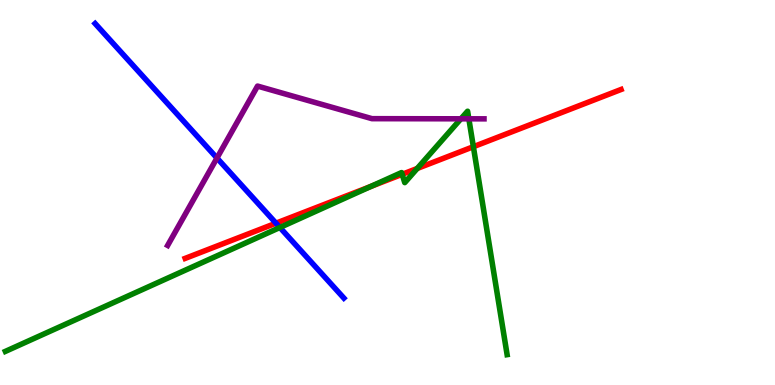[{'lines': ['blue', 'red'], 'intersections': [{'x': 3.56, 'y': 4.2}]}, {'lines': ['green', 'red'], 'intersections': [{'x': 4.78, 'y': 5.16}, {'x': 5.19, 'y': 5.47}, {'x': 5.38, 'y': 5.62}, {'x': 6.11, 'y': 6.19}]}, {'lines': ['purple', 'red'], 'intersections': []}, {'lines': ['blue', 'green'], 'intersections': [{'x': 3.61, 'y': 4.09}]}, {'lines': ['blue', 'purple'], 'intersections': [{'x': 2.8, 'y': 5.9}]}, {'lines': ['green', 'purple'], 'intersections': [{'x': 5.95, 'y': 6.91}, {'x': 6.05, 'y': 6.91}]}]